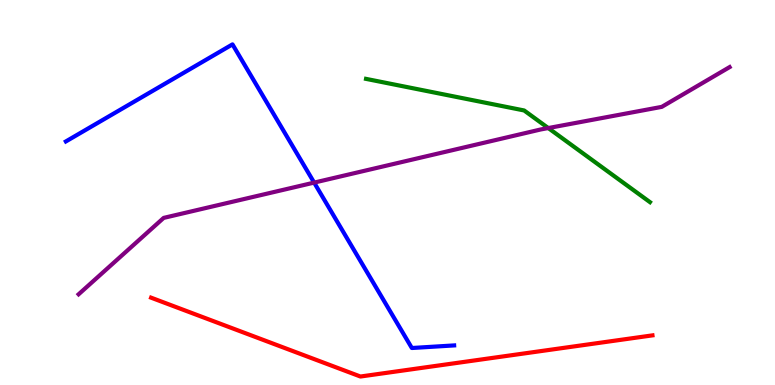[{'lines': ['blue', 'red'], 'intersections': []}, {'lines': ['green', 'red'], 'intersections': []}, {'lines': ['purple', 'red'], 'intersections': []}, {'lines': ['blue', 'green'], 'intersections': []}, {'lines': ['blue', 'purple'], 'intersections': [{'x': 4.05, 'y': 5.26}]}, {'lines': ['green', 'purple'], 'intersections': [{'x': 7.07, 'y': 6.67}]}]